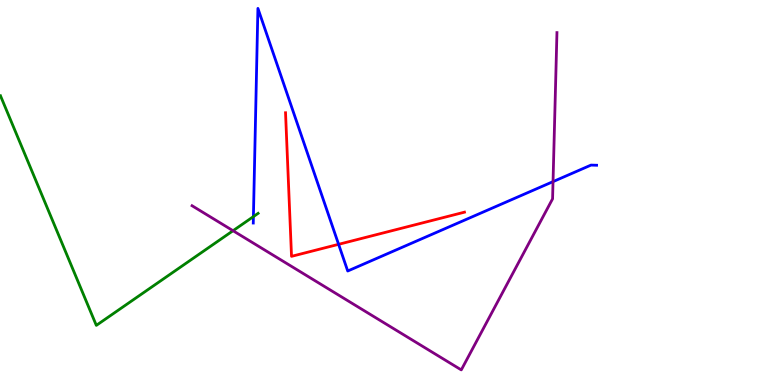[{'lines': ['blue', 'red'], 'intersections': [{'x': 4.37, 'y': 3.65}]}, {'lines': ['green', 'red'], 'intersections': []}, {'lines': ['purple', 'red'], 'intersections': []}, {'lines': ['blue', 'green'], 'intersections': [{'x': 3.27, 'y': 4.37}]}, {'lines': ['blue', 'purple'], 'intersections': [{'x': 7.14, 'y': 5.28}]}, {'lines': ['green', 'purple'], 'intersections': [{'x': 3.01, 'y': 4.01}]}]